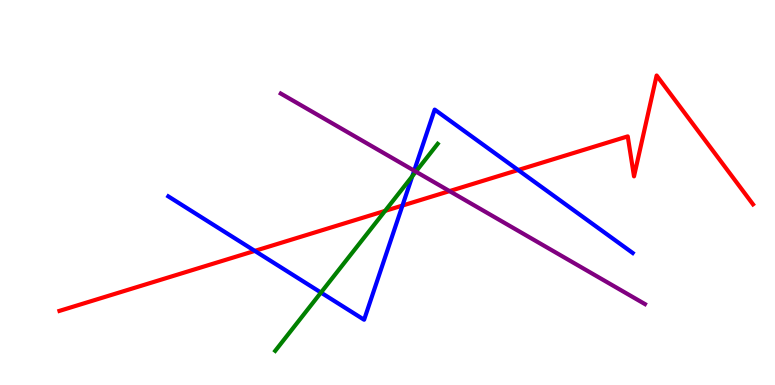[{'lines': ['blue', 'red'], 'intersections': [{'x': 3.29, 'y': 3.48}, {'x': 5.19, 'y': 4.66}, {'x': 6.69, 'y': 5.58}]}, {'lines': ['green', 'red'], 'intersections': [{'x': 4.97, 'y': 4.52}]}, {'lines': ['purple', 'red'], 'intersections': [{'x': 5.8, 'y': 5.04}]}, {'lines': ['blue', 'green'], 'intersections': [{'x': 4.14, 'y': 2.4}, {'x': 5.32, 'y': 5.42}]}, {'lines': ['blue', 'purple'], 'intersections': [{'x': 5.34, 'y': 5.57}]}, {'lines': ['green', 'purple'], 'intersections': [{'x': 5.37, 'y': 5.54}]}]